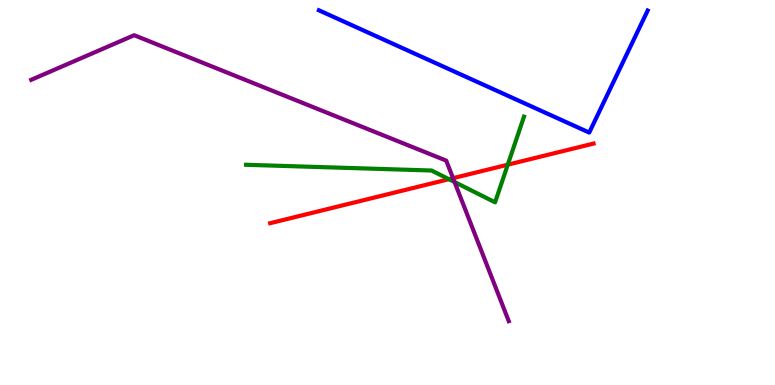[{'lines': ['blue', 'red'], 'intersections': []}, {'lines': ['green', 'red'], 'intersections': [{'x': 5.79, 'y': 5.35}, {'x': 6.55, 'y': 5.72}]}, {'lines': ['purple', 'red'], 'intersections': [{'x': 5.85, 'y': 5.37}]}, {'lines': ['blue', 'green'], 'intersections': []}, {'lines': ['blue', 'purple'], 'intersections': []}, {'lines': ['green', 'purple'], 'intersections': [{'x': 5.87, 'y': 5.27}]}]